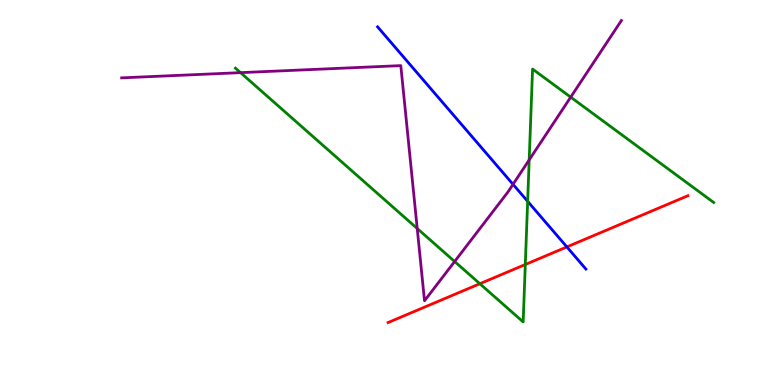[{'lines': ['blue', 'red'], 'intersections': [{'x': 7.31, 'y': 3.59}]}, {'lines': ['green', 'red'], 'intersections': [{'x': 6.19, 'y': 2.63}, {'x': 6.78, 'y': 3.13}]}, {'lines': ['purple', 'red'], 'intersections': []}, {'lines': ['blue', 'green'], 'intersections': [{'x': 6.81, 'y': 4.77}]}, {'lines': ['blue', 'purple'], 'intersections': [{'x': 6.62, 'y': 5.21}]}, {'lines': ['green', 'purple'], 'intersections': [{'x': 3.1, 'y': 8.11}, {'x': 5.38, 'y': 4.07}, {'x': 5.87, 'y': 3.21}, {'x': 6.83, 'y': 5.85}, {'x': 7.36, 'y': 7.48}]}]